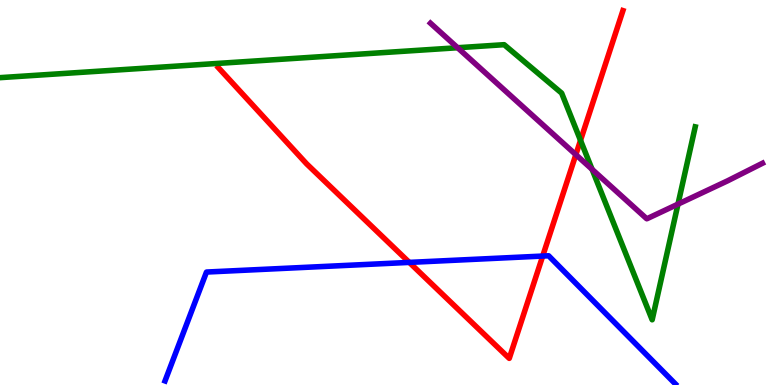[{'lines': ['blue', 'red'], 'intersections': [{'x': 5.28, 'y': 3.18}, {'x': 7.0, 'y': 3.35}]}, {'lines': ['green', 'red'], 'intersections': [{'x': 7.49, 'y': 6.35}]}, {'lines': ['purple', 'red'], 'intersections': [{'x': 7.43, 'y': 5.98}]}, {'lines': ['blue', 'green'], 'intersections': []}, {'lines': ['blue', 'purple'], 'intersections': []}, {'lines': ['green', 'purple'], 'intersections': [{'x': 5.9, 'y': 8.76}, {'x': 7.64, 'y': 5.6}, {'x': 8.75, 'y': 4.7}]}]